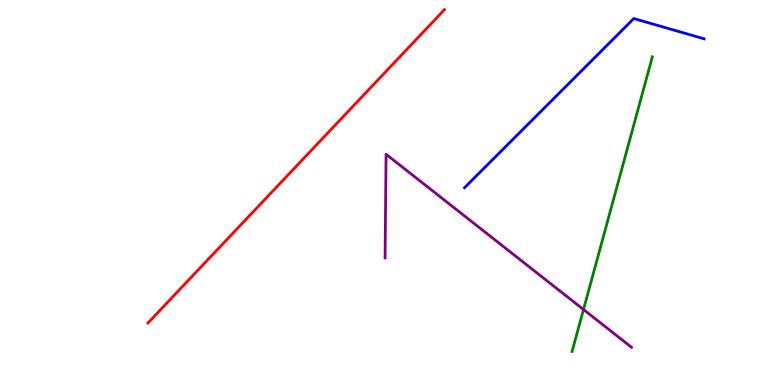[{'lines': ['blue', 'red'], 'intersections': []}, {'lines': ['green', 'red'], 'intersections': []}, {'lines': ['purple', 'red'], 'intersections': []}, {'lines': ['blue', 'green'], 'intersections': []}, {'lines': ['blue', 'purple'], 'intersections': []}, {'lines': ['green', 'purple'], 'intersections': [{'x': 7.53, 'y': 1.96}]}]